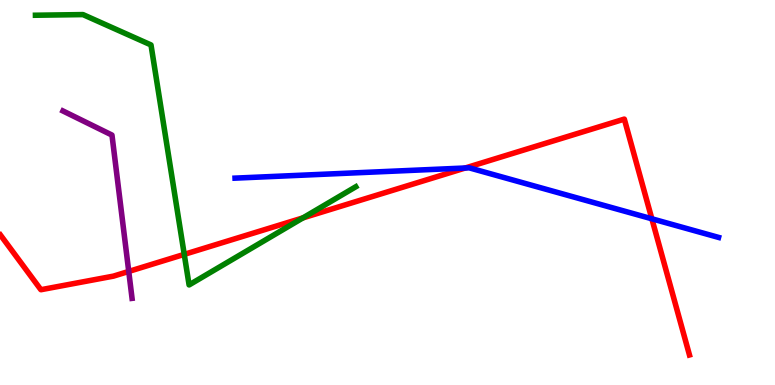[{'lines': ['blue', 'red'], 'intersections': [{'x': 6.0, 'y': 5.64}, {'x': 8.41, 'y': 4.32}]}, {'lines': ['green', 'red'], 'intersections': [{'x': 2.38, 'y': 3.39}, {'x': 3.91, 'y': 4.34}]}, {'lines': ['purple', 'red'], 'intersections': [{'x': 1.66, 'y': 2.95}]}, {'lines': ['blue', 'green'], 'intersections': []}, {'lines': ['blue', 'purple'], 'intersections': []}, {'lines': ['green', 'purple'], 'intersections': []}]